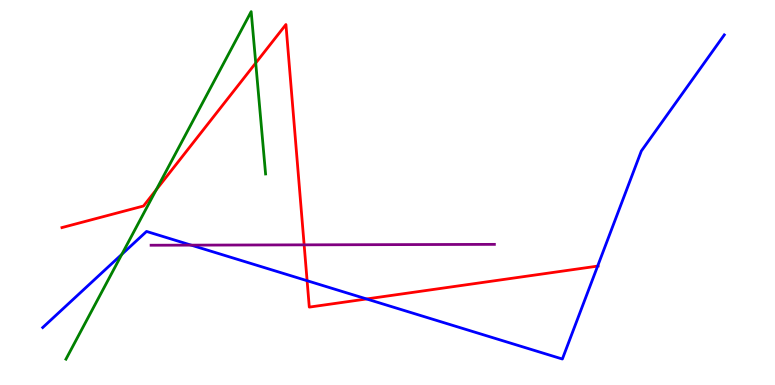[{'lines': ['blue', 'red'], 'intersections': [{'x': 3.96, 'y': 2.71}, {'x': 4.73, 'y': 2.23}, {'x': 7.71, 'y': 3.09}]}, {'lines': ['green', 'red'], 'intersections': [{'x': 2.02, 'y': 5.07}, {'x': 3.3, 'y': 8.36}]}, {'lines': ['purple', 'red'], 'intersections': [{'x': 3.92, 'y': 3.64}]}, {'lines': ['blue', 'green'], 'intersections': [{'x': 1.57, 'y': 3.39}]}, {'lines': ['blue', 'purple'], 'intersections': [{'x': 2.47, 'y': 3.63}]}, {'lines': ['green', 'purple'], 'intersections': []}]